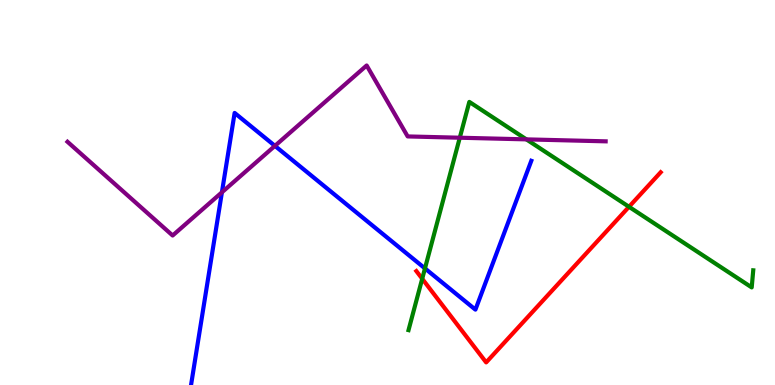[{'lines': ['blue', 'red'], 'intersections': []}, {'lines': ['green', 'red'], 'intersections': [{'x': 5.45, 'y': 2.76}, {'x': 8.12, 'y': 4.63}]}, {'lines': ['purple', 'red'], 'intersections': []}, {'lines': ['blue', 'green'], 'intersections': [{'x': 5.48, 'y': 3.03}]}, {'lines': ['blue', 'purple'], 'intersections': [{'x': 2.86, 'y': 5.0}, {'x': 3.55, 'y': 6.21}]}, {'lines': ['green', 'purple'], 'intersections': [{'x': 5.93, 'y': 6.42}, {'x': 6.79, 'y': 6.38}]}]